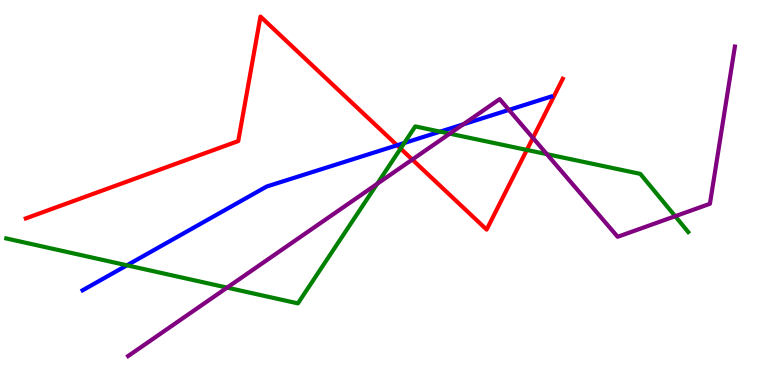[{'lines': ['blue', 'red'], 'intersections': [{'x': 5.12, 'y': 6.23}]}, {'lines': ['green', 'red'], 'intersections': [{'x': 5.17, 'y': 6.14}, {'x': 6.8, 'y': 6.11}]}, {'lines': ['purple', 'red'], 'intersections': [{'x': 5.32, 'y': 5.86}, {'x': 6.88, 'y': 6.42}]}, {'lines': ['blue', 'green'], 'intersections': [{'x': 1.64, 'y': 3.11}, {'x': 5.22, 'y': 6.29}, {'x': 5.68, 'y': 6.58}]}, {'lines': ['blue', 'purple'], 'intersections': [{'x': 5.98, 'y': 6.77}, {'x': 6.57, 'y': 7.15}]}, {'lines': ['green', 'purple'], 'intersections': [{'x': 2.93, 'y': 2.53}, {'x': 4.87, 'y': 5.23}, {'x': 5.8, 'y': 6.53}, {'x': 7.06, 'y': 6.0}, {'x': 8.71, 'y': 4.38}]}]